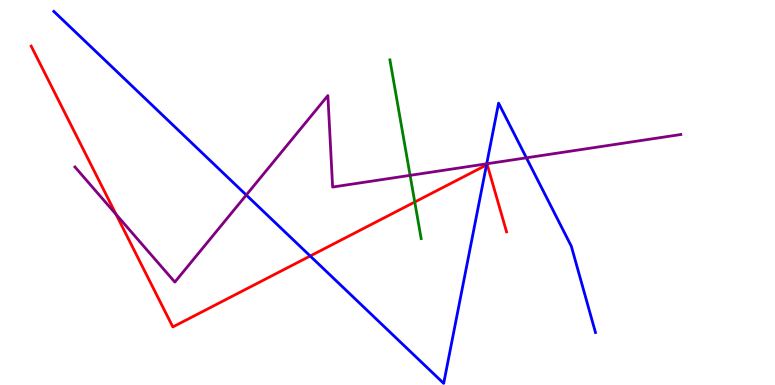[{'lines': ['blue', 'red'], 'intersections': [{'x': 4.0, 'y': 3.35}, {'x': 6.28, 'y': 5.71}]}, {'lines': ['green', 'red'], 'intersections': [{'x': 5.35, 'y': 4.75}]}, {'lines': ['purple', 'red'], 'intersections': [{'x': 1.5, 'y': 4.43}]}, {'lines': ['blue', 'green'], 'intersections': []}, {'lines': ['blue', 'purple'], 'intersections': [{'x': 3.18, 'y': 4.93}, {'x': 6.28, 'y': 5.75}, {'x': 6.79, 'y': 5.9}]}, {'lines': ['green', 'purple'], 'intersections': [{'x': 5.29, 'y': 5.45}]}]